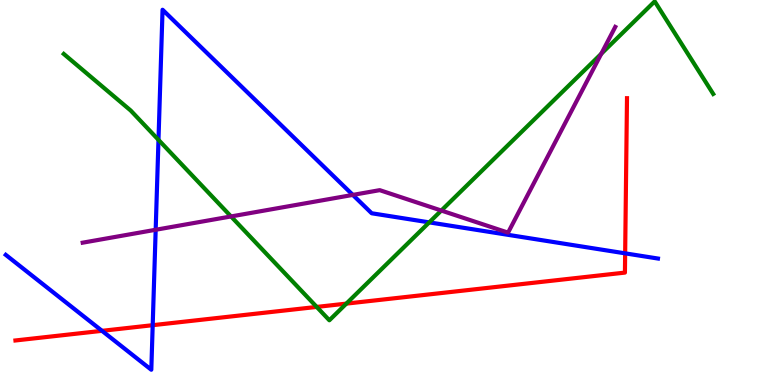[{'lines': ['blue', 'red'], 'intersections': [{'x': 1.32, 'y': 1.41}, {'x': 1.97, 'y': 1.55}, {'x': 8.07, 'y': 3.42}]}, {'lines': ['green', 'red'], 'intersections': [{'x': 4.09, 'y': 2.03}, {'x': 4.47, 'y': 2.11}]}, {'lines': ['purple', 'red'], 'intersections': []}, {'lines': ['blue', 'green'], 'intersections': [{'x': 2.04, 'y': 6.37}, {'x': 5.54, 'y': 4.22}]}, {'lines': ['blue', 'purple'], 'intersections': [{'x': 2.01, 'y': 4.03}, {'x': 4.55, 'y': 4.94}]}, {'lines': ['green', 'purple'], 'intersections': [{'x': 2.98, 'y': 4.38}, {'x': 5.69, 'y': 4.53}, {'x': 7.76, 'y': 8.6}]}]